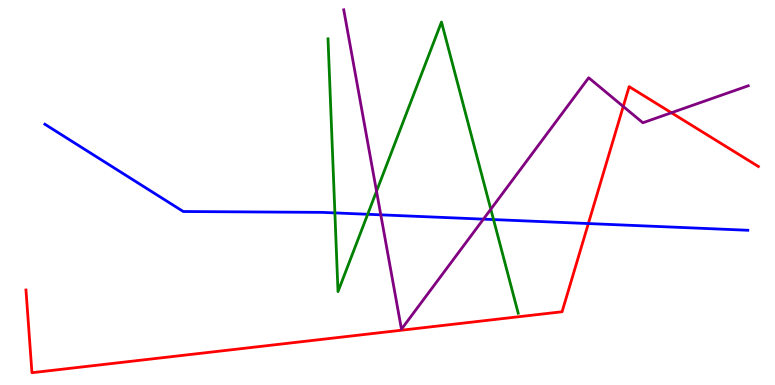[{'lines': ['blue', 'red'], 'intersections': [{'x': 7.59, 'y': 4.19}]}, {'lines': ['green', 'red'], 'intersections': []}, {'lines': ['purple', 'red'], 'intersections': [{'x': 8.04, 'y': 7.23}, {'x': 8.66, 'y': 7.07}]}, {'lines': ['blue', 'green'], 'intersections': [{'x': 4.32, 'y': 4.47}, {'x': 4.74, 'y': 4.43}, {'x': 6.37, 'y': 4.3}]}, {'lines': ['blue', 'purple'], 'intersections': [{'x': 4.91, 'y': 4.42}, {'x': 6.24, 'y': 4.31}]}, {'lines': ['green', 'purple'], 'intersections': [{'x': 4.86, 'y': 5.03}, {'x': 6.33, 'y': 4.57}]}]